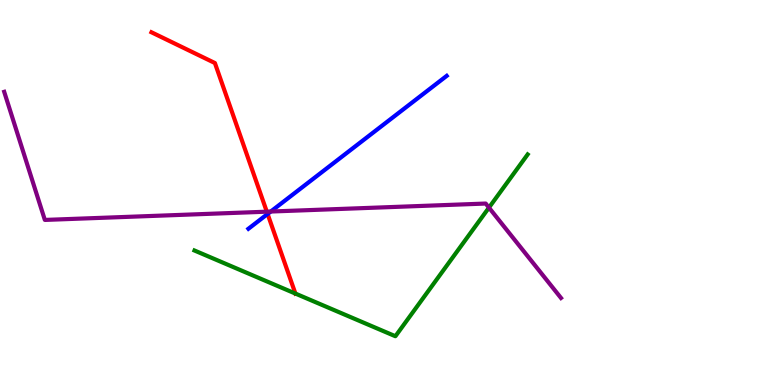[{'lines': ['blue', 'red'], 'intersections': [{'x': 3.45, 'y': 4.44}]}, {'lines': ['green', 'red'], 'intersections': [{'x': 3.81, 'y': 2.37}]}, {'lines': ['purple', 'red'], 'intersections': [{'x': 3.44, 'y': 4.5}]}, {'lines': ['blue', 'green'], 'intersections': []}, {'lines': ['blue', 'purple'], 'intersections': [{'x': 3.49, 'y': 4.51}]}, {'lines': ['green', 'purple'], 'intersections': [{'x': 6.31, 'y': 4.61}]}]